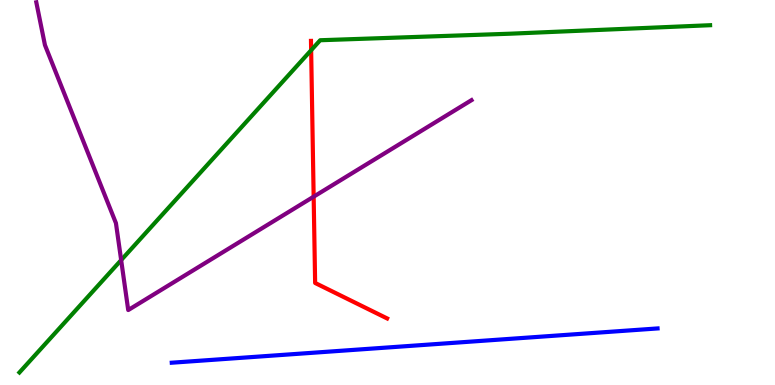[{'lines': ['blue', 'red'], 'intersections': []}, {'lines': ['green', 'red'], 'intersections': [{'x': 4.01, 'y': 8.7}]}, {'lines': ['purple', 'red'], 'intersections': [{'x': 4.05, 'y': 4.89}]}, {'lines': ['blue', 'green'], 'intersections': []}, {'lines': ['blue', 'purple'], 'intersections': []}, {'lines': ['green', 'purple'], 'intersections': [{'x': 1.56, 'y': 3.24}]}]